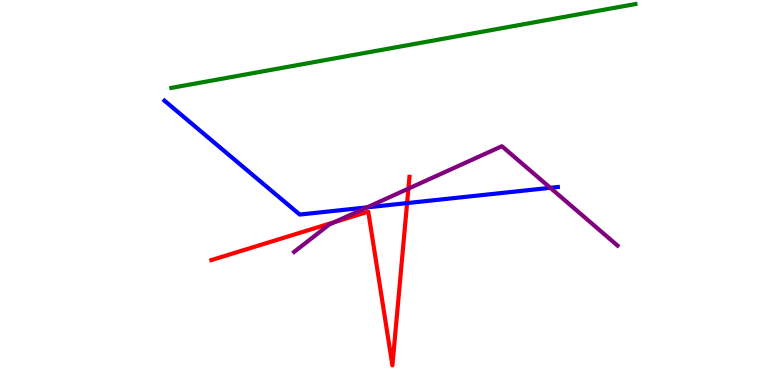[{'lines': ['blue', 'red'], 'intersections': [{'x': 5.25, 'y': 4.72}]}, {'lines': ['green', 'red'], 'intersections': []}, {'lines': ['purple', 'red'], 'intersections': [{'x': 4.32, 'y': 4.23}, {'x': 5.27, 'y': 5.1}]}, {'lines': ['blue', 'green'], 'intersections': []}, {'lines': ['blue', 'purple'], 'intersections': [{'x': 4.74, 'y': 4.61}, {'x': 7.1, 'y': 5.12}]}, {'lines': ['green', 'purple'], 'intersections': []}]